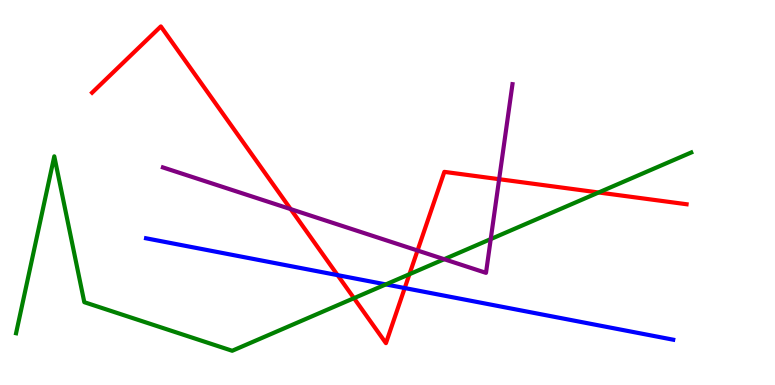[{'lines': ['blue', 'red'], 'intersections': [{'x': 4.36, 'y': 2.85}, {'x': 5.22, 'y': 2.52}]}, {'lines': ['green', 'red'], 'intersections': [{'x': 4.57, 'y': 2.26}, {'x': 5.28, 'y': 2.88}, {'x': 7.72, 'y': 5.0}]}, {'lines': ['purple', 'red'], 'intersections': [{'x': 3.75, 'y': 4.57}, {'x': 5.39, 'y': 3.49}, {'x': 6.44, 'y': 5.35}]}, {'lines': ['blue', 'green'], 'intersections': [{'x': 4.98, 'y': 2.61}]}, {'lines': ['blue', 'purple'], 'intersections': []}, {'lines': ['green', 'purple'], 'intersections': [{'x': 5.73, 'y': 3.27}, {'x': 6.33, 'y': 3.79}]}]